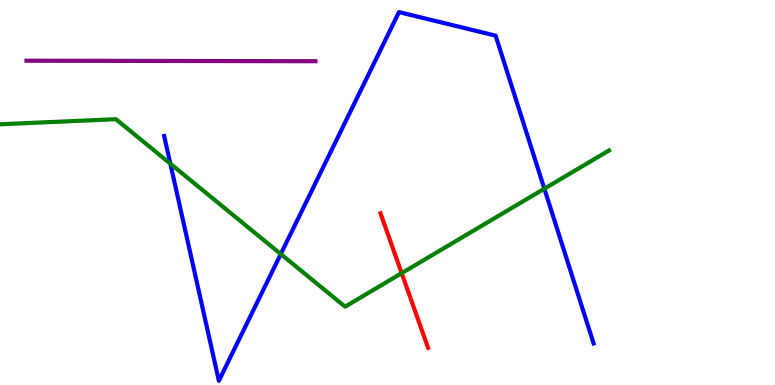[{'lines': ['blue', 'red'], 'intersections': []}, {'lines': ['green', 'red'], 'intersections': [{'x': 5.18, 'y': 2.9}]}, {'lines': ['purple', 'red'], 'intersections': []}, {'lines': ['blue', 'green'], 'intersections': [{'x': 2.2, 'y': 5.75}, {'x': 3.62, 'y': 3.4}, {'x': 7.02, 'y': 5.1}]}, {'lines': ['blue', 'purple'], 'intersections': []}, {'lines': ['green', 'purple'], 'intersections': []}]